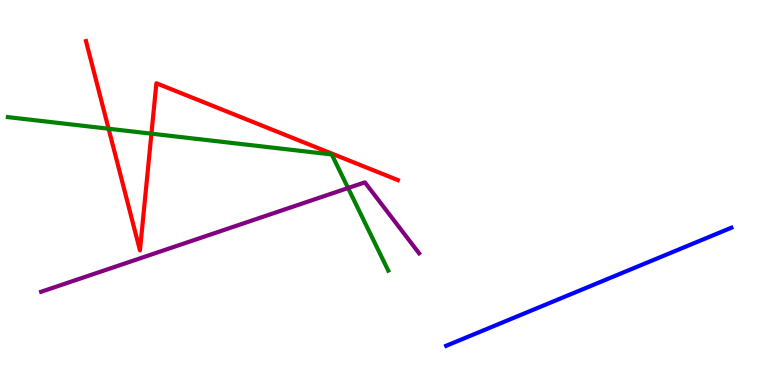[{'lines': ['blue', 'red'], 'intersections': []}, {'lines': ['green', 'red'], 'intersections': [{'x': 1.4, 'y': 6.66}, {'x': 1.95, 'y': 6.53}]}, {'lines': ['purple', 'red'], 'intersections': []}, {'lines': ['blue', 'green'], 'intersections': []}, {'lines': ['blue', 'purple'], 'intersections': []}, {'lines': ['green', 'purple'], 'intersections': [{'x': 4.49, 'y': 5.12}]}]